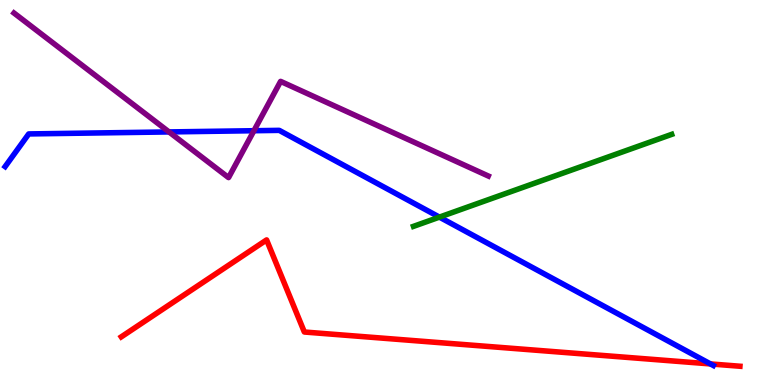[{'lines': ['blue', 'red'], 'intersections': [{'x': 9.17, 'y': 0.547}]}, {'lines': ['green', 'red'], 'intersections': []}, {'lines': ['purple', 'red'], 'intersections': []}, {'lines': ['blue', 'green'], 'intersections': [{'x': 5.67, 'y': 4.36}]}, {'lines': ['blue', 'purple'], 'intersections': [{'x': 2.18, 'y': 6.57}, {'x': 3.28, 'y': 6.6}]}, {'lines': ['green', 'purple'], 'intersections': []}]